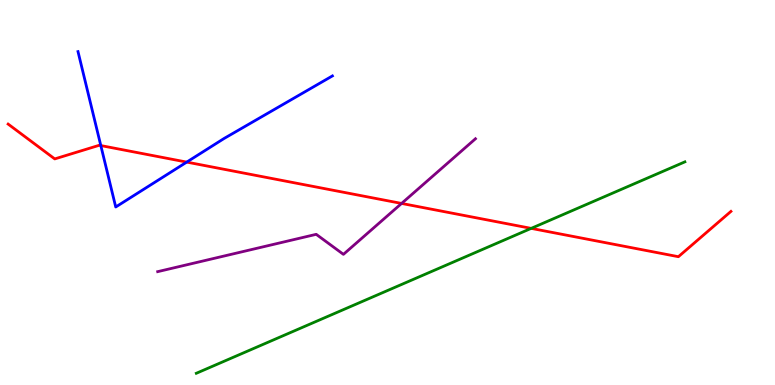[{'lines': ['blue', 'red'], 'intersections': [{'x': 1.3, 'y': 6.22}, {'x': 2.41, 'y': 5.79}]}, {'lines': ['green', 'red'], 'intersections': [{'x': 6.85, 'y': 4.07}]}, {'lines': ['purple', 'red'], 'intersections': [{'x': 5.18, 'y': 4.72}]}, {'lines': ['blue', 'green'], 'intersections': []}, {'lines': ['blue', 'purple'], 'intersections': []}, {'lines': ['green', 'purple'], 'intersections': []}]